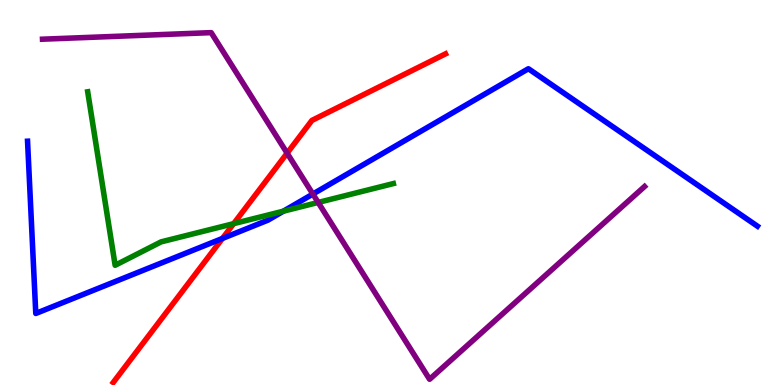[{'lines': ['blue', 'red'], 'intersections': [{'x': 2.87, 'y': 3.81}]}, {'lines': ['green', 'red'], 'intersections': [{'x': 3.01, 'y': 4.19}]}, {'lines': ['purple', 'red'], 'intersections': [{'x': 3.7, 'y': 6.02}]}, {'lines': ['blue', 'green'], 'intersections': [{'x': 3.66, 'y': 4.51}]}, {'lines': ['blue', 'purple'], 'intersections': [{'x': 4.04, 'y': 4.96}]}, {'lines': ['green', 'purple'], 'intersections': [{'x': 4.11, 'y': 4.74}]}]